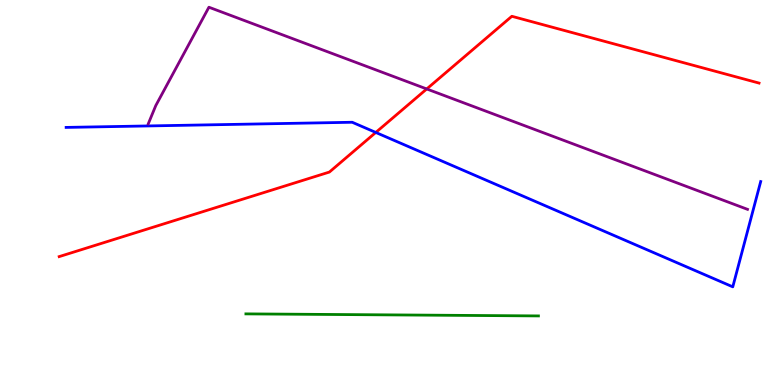[{'lines': ['blue', 'red'], 'intersections': [{'x': 4.85, 'y': 6.56}]}, {'lines': ['green', 'red'], 'intersections': []}, {'lines': ['purple', 'red'], 'intersections': [{'x': 5.51, 'y': 7.69}]}, {'lines': ['blue', 'green'], 'intersections': []}, {'lines': ['blue', 'purple'], 'intersections': []}, {'lines': ['green', 'purple'], 'intersections': []}]